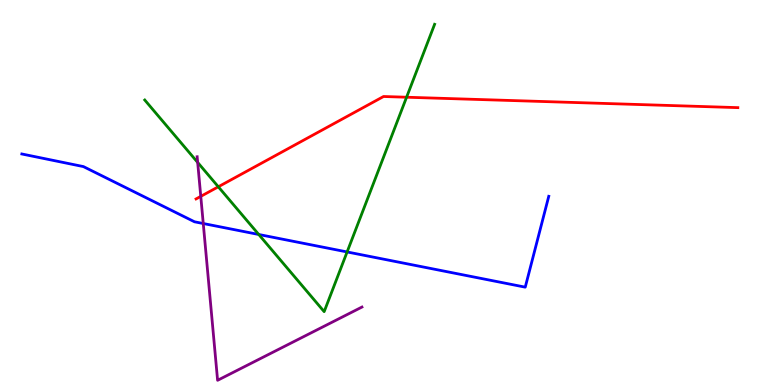[{'lines': ['blue', 'red'], 'intersections': []}, {'lines': ['green', 'red'], 'intersections': [{'x': 2.82, 'y': 5.15}, {'x': 5.25, 'y': 7.47}]}, {'lines': ['purple', 'red'], 'intersections': [{'x': 2.59, 'y': 4.9}]}, {'lines': ['blue', 'green'], 'intersections': [{'x': 3.34, 'y': 3.91}, {'x': 4.48, 'y': 3.46}]}, {'lines': ['blue', 'purple'], 'intersections': [{'x': 2.62, 'y': 4.19}]}, {'lines': ['green', 'purple'], 'intersections': [{'x': 2.55, 'y': 5.78}]}]